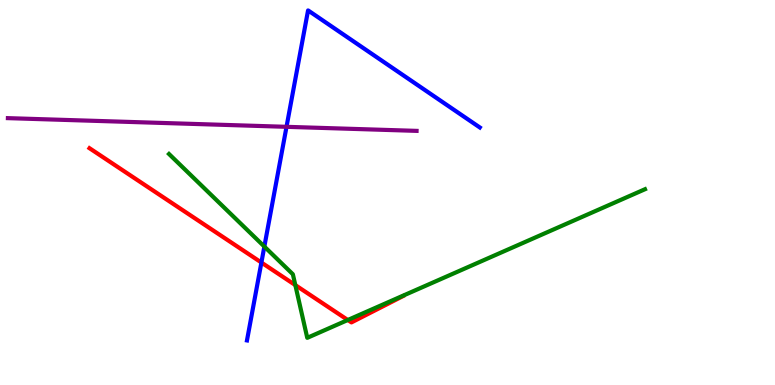[{'lines': ['blue', 'red'], 'intersections': [{'x': 3.37, 'y': 3.18}]}, {'lines': ['green', 'red'], 'intersections': [{'x': 3.81, 'y': 2.59}, {'x': 4.49, 'y': 1.69}]}, {'lines': ['purple', 'red'], 'intersections': []}, {'lines': ['blue', 'green'], 'intersections': [{'x': 3.41, 'y': 3.6}]}, {'lines': ['blue', 'purple'], 'intersections': [{'x': 3.7, 'y': 6.71}]}, {'lines': ['green', 'purple'], 'intersections': []}]